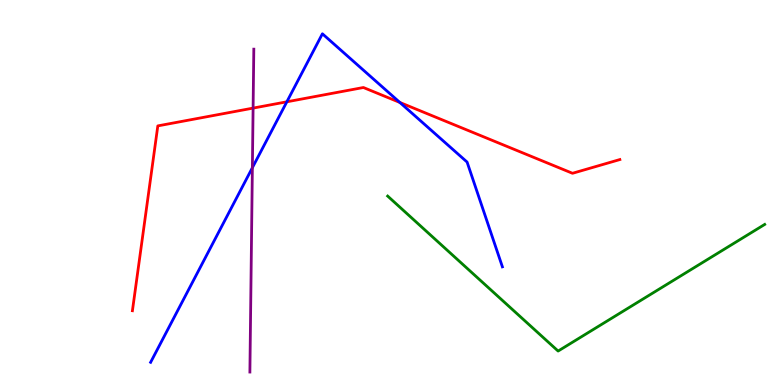[{'lines': ['blue', 'red'], 'intersections': [{'x': 3.7, 'y': 7.36}, {'x': 5.16, 'y': 7.34}]}, {'lines': ['green', 'red'], 'intersections': []}, {'lines': ['purple', 'red'], 'intersections': [{'x': 3.27, 'y': 7.19}]}, {'lines': ['blue', 'green'], 'intersections': []}, {'lines': ['blue', 'purple'], 'intersections': [{'x': 3.26, 'y': 5.64}]}, {'lines': ['green', 'purple'], 'intersections': []}]